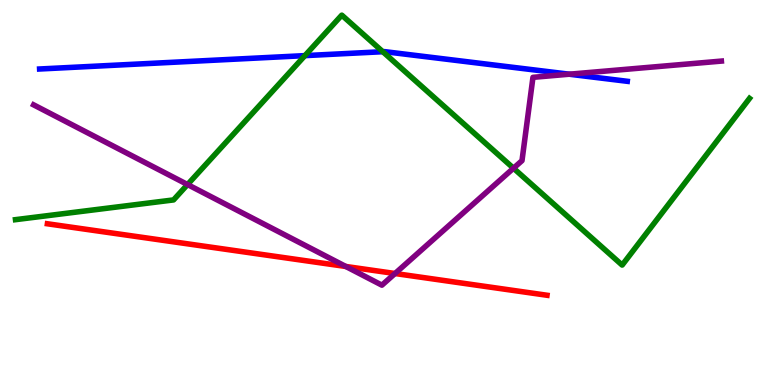[{'lines': ['blue', 'red'], 'intersections': []}, {'lines': ['green', 'red'], 'intersections': []}, {'lines': ['purple', 'red'], 'intersections': [{'x': 4.46, 'y': 3.08}, {'x': 5.1, 'y': 2.9}]}, {'lines': ['blue', 'green'], 'intersections': [{'x': 3.93, 'y': 8.56}, {'x': 4.94, 'y': 8.66}]}, {'lines': ['blue', 'purple'], 'intersections': [{'x': 7.35, 'y': 8.07}]}, {'lines': ['green', 'purple'], 'intersections': [{'x': 2.42, 'y': 5.21}, {'x': 6.63, 'y': 5.63}]}]